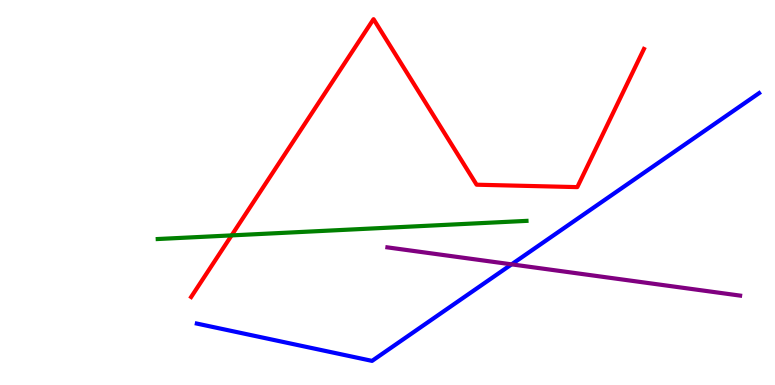[{'lines': ['blue', 'red'], 'intersections': []}, {'lines': ['green', 'red'], 'intersections': [{'x': 2.99, 'y': 3.89}]}, {'lines': ['purple', 'red'], 'intersections': []}, {'lines': ['blue', 'green'], 'intersections': []}, {'lines': ['blue', 'purple'], 'intersections': [{'x': 6.6, 'y': 3.13}]}, {'lines': ['green', 'purple'], 'intersections': []}]